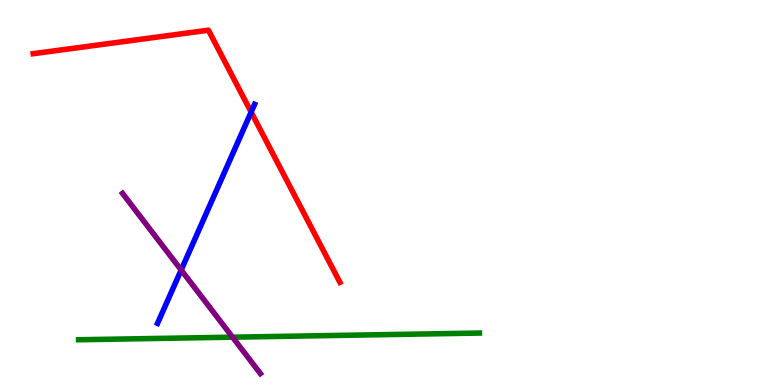[{'lines': ['blue', 'red'], 'intersections': [{'x': 3.24, 'y': 7.09}]}, {'lines': ['green', 'red'], 'intersections': []}, {'lines': ['purple', 'red'], 'intersections': []}, {'lines': ['blue', 'green'], 'intersections': []}, {'lines': ['blue', 'purple'], 'intersections': [{'x': 2.34, 'y': 2.99}]}, {'lines': ['green', 'purple'], 'intersections': [{'x': 3.0, 'y': 1.24}]}]